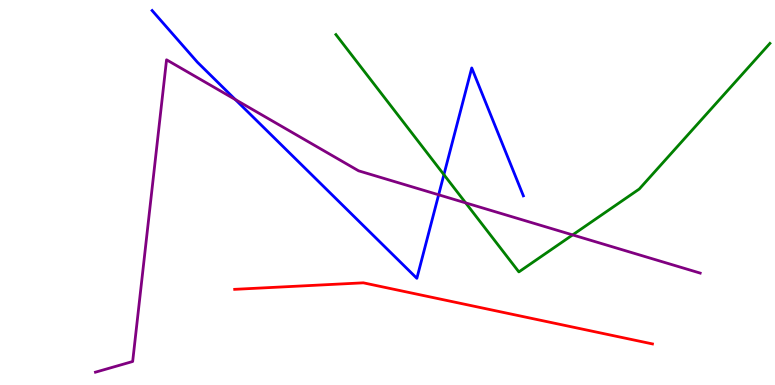[{'lines': ['blue', 'red'], 'intersections': []}, {'lines': ['green', 'red'], 'intersections': []}, {'lines': ['purple', 'red'], 'intersections': []}, {'lines': ['blue', 'green'], 'intersections': [{'x': 5.73, 'y': 5.46}]}, {'lines': ['blue', 'purple'], 'intersections': [{'x': 3.04, 'y': 7.41}, {'x': 5.66, 'y': 4.94}]}, {'lines': ['green', 'purple'], 'intersections': [{'x': 6.01, 'y': 4.73}, {'x': 7.39, 'y': 3.9}]}]